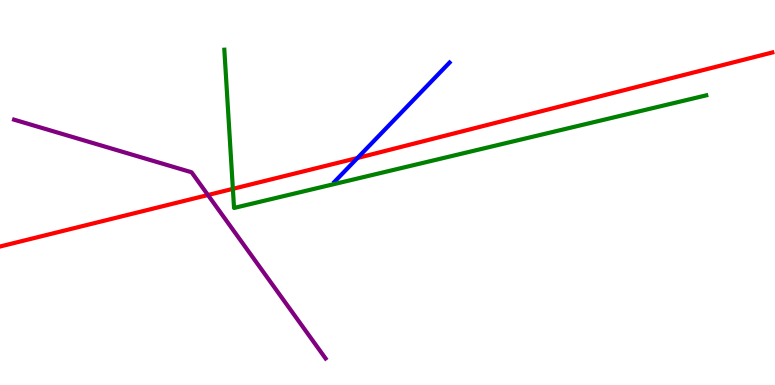[{'lines': ['blue', 'red'], 'intersections': [{'x': 4.61, 'y': 5.9}]}, {'lines': ['green', 'red'], 'intersections': [{'x': 3.0, 'y': 5.09}]}, {'lines': ['purple', 'red'], 'intersections': [{'x': 2.68, 'y': 4.93}]}, {'lines': ['blue', 'green'], 'intersections': []}, {'lines': ['blue', 'purple'], 'intersections': []}, {'lines': ['green', 'purple'], 'intersections': []}]